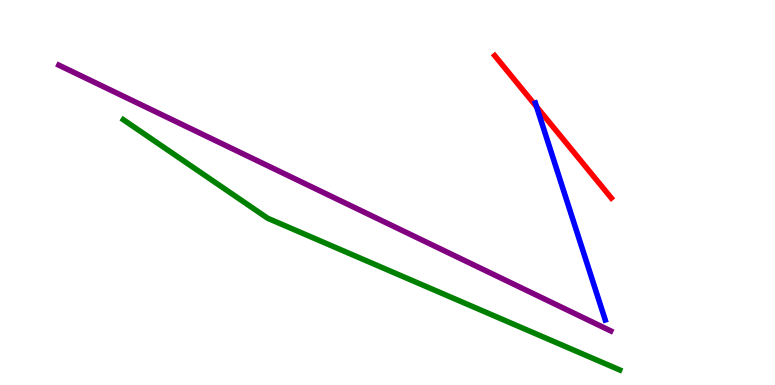[{'lines': ['blue', 'red'], 'intersections': [{'x': 6.92, 'y': 7.23}]}, {'lines': ['green', 'red'], 'intersections': []}, {'lines': ['purple', 'red'], 'intersections': []}, {'lines': ['blue', 'green'], 'intersections': []}, {'lines': ['blue', 'purple'], 'intersections': []}, {'lines': ['green', 'purple'], 'intersections': []}]